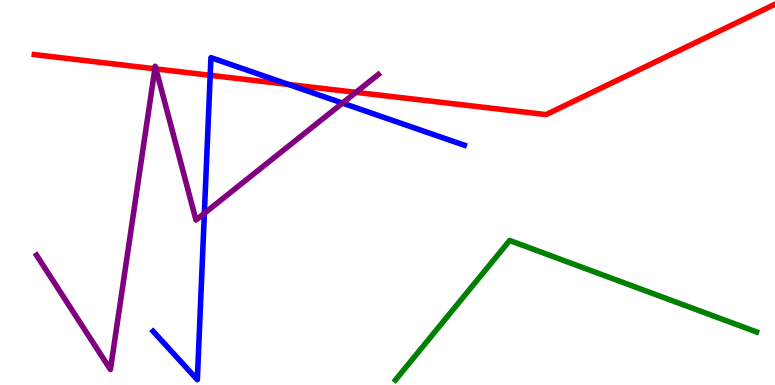[{'lines': ['blue', 'red'], 'intersections': [{'x': 2.71, 'y': 8.04}, {'x': 3.72, 'y': 7.81}]}, {'lines': ['green', 'red'], 'intersections': []}, {'lines': ['purple', 'red'], 'intersections': [{'x': 2.0, 'y': 8.21}, {'x': 2.01, 'y': 8.21}, {'x': 4.59, 'y': 7.6}]}, {'lines': ['blue', 'green'], 'intersections': []}, {'lines': ['blue', 'purple'], 'intersections': [{'x': 2.64, 'y': 4.46}, {'x': 4.42, 'y': 7.32}]}, {'lines': ['green', 'purple'], 'intersections': []}]